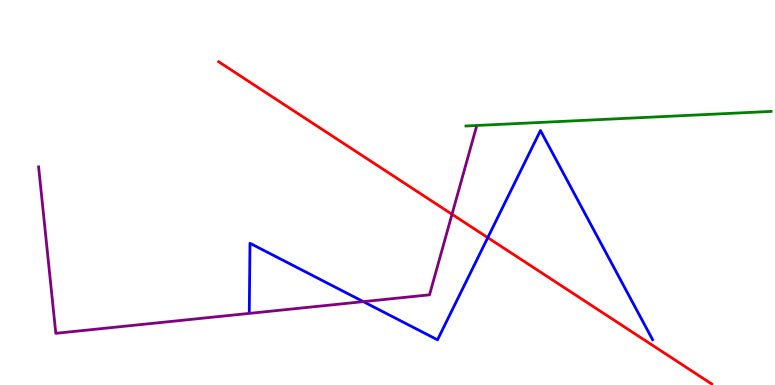[{'lines': ['blue', 'red'], 'intersections': [{'x': 6.29, 'y': 3.83}]}, {'lines': ['green', 'red'], 'intersections': []}, {'lines': ['purple', 'red'], 'intersections': [{'x': 5.83, 'y': 4.43}]}, {'lines': ['blue', 'green'], 'intersections': []}, {'lines': ['blue', 'purple'], 'intersections': [{'x': 4.69, 'y': 2.17}]}, {'lines': ['green', 'purple'], 'intersections': []}]